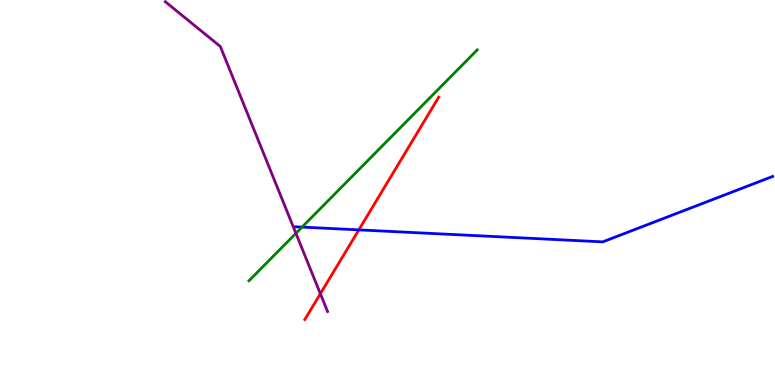[{'lines': ['blue', 'red'], 'intersections': [{'x': 4.63, 'y': 4.03}]}, {'lines': ['green', 'red'], 'intersections': []}, {'lines': ['purple', 'red'], 'intersections': [{'x': 4.13, 'y': 2.37}]}, {'lines': ['blue', 'green'], 'intersections': [{'x': 3.9, 'y': 4.1}]}, {'lines': ['blue', 'purple'], 'intersections': []}, {'lines': ['green', 'purple'], 'intersections': [{'x': 3.82, 'y': 3.94}]}]